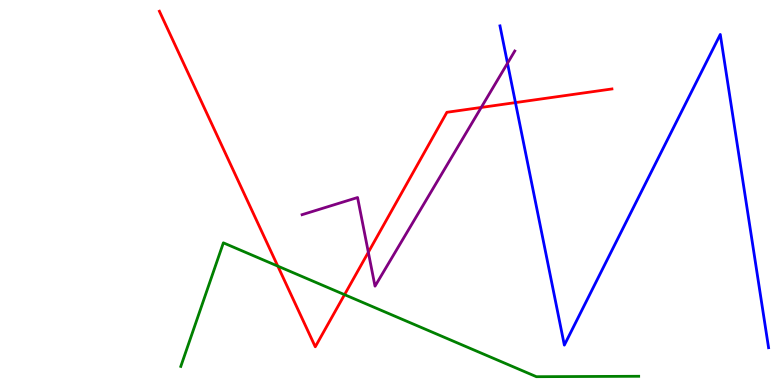[{'lines': ['blue', 'red'], 'intersections': [{'x': 6.65, 'y': 7.34}]}, {'lines': ['green', 'red'], 'intersections': [{'x': 3.58, 'y': 3.09}, {'x': 4.45, 'y': 2.35}]}, {'lines': ['purple', 'red'], 'intersections': [{'x': 4.75, 'y': 3.45}, {'x': 6.21, 'y': 7.21}]}, {'lines': ['blue', 'green'], 'intersections': []}, {'lines': ['blue', 'purple'], 'intersections': [{'x': 6.55, 'y': 8.36}]}, {'lines': ['green', 'purple'], 'intersections': []}]